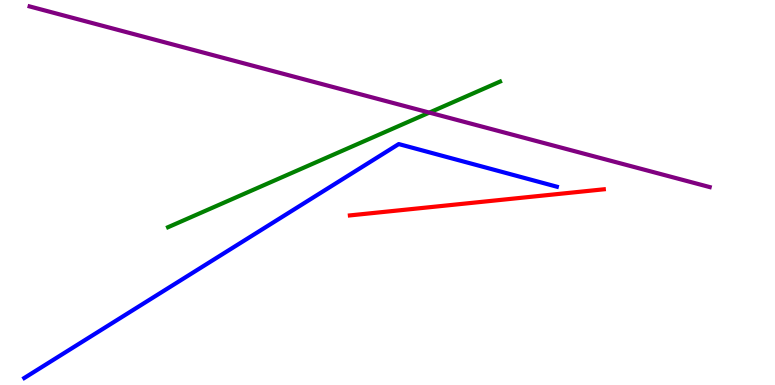[{'lines': ['blue', 'red'], 'intersections': []}, {'lines': ['green', 'red'], 'intersections': []}, {'lines': ['purple', 'red'], 'intersections': []}, {'lines': ['blue', 'green'], 'intersections': []}, {'lines': ['blue', 'purple'], 'intersections': []}, {'lines': ['green', 'purple'], 'intersections': [{'x': 5.54, 'y': 7.08}]}]